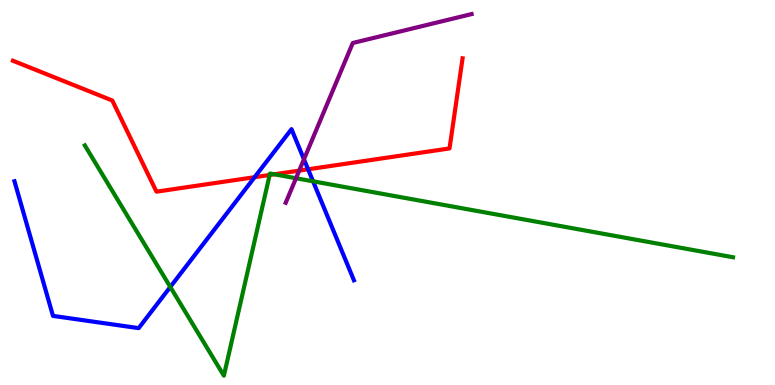[{'lines': ['blue', 'red'], 'intersections': [{'x': 3.29, 'y': 5.4}, {'x': 3.98, 'y': 5.6}]}, {'lines': ['green', 'red'], 'intersections': [{'x': 3.48, 'y': 5.46}, {'x': 3.54, 'y': 5.47}]}, {'lines': ['purple', 'red'], 'intersections': [{'x': 3.86, 'y': 5.57}]}, {'lines': ['blue', 'green'], 'intersections': [{'x': 2.2, 'y': 2.55}, {'x': 4.04, 'y': 5.29}]}, {'lines': ['blue', 'purple'], 'intersections': [{'x': 3.92, 'y': 5.86}]}, {'lines': ['green', 'purple'], 'intersections': [{'x': 3.82, 'y': 5.37}]}]